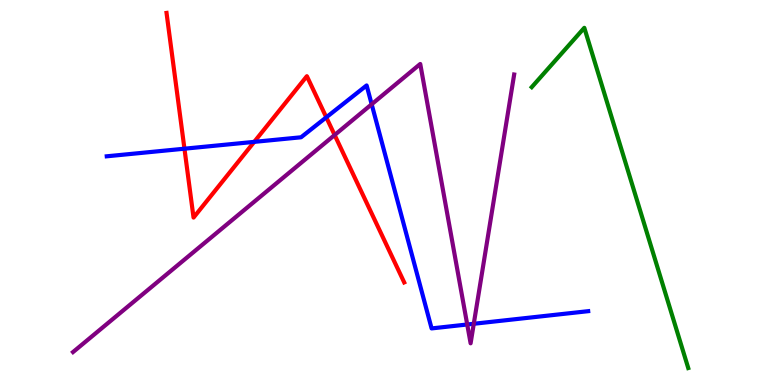[{'lines': ['blue', 'red'], 'intersections': [{'x': 2.38, 'y': 6.14}, {'x': 3.28, 'y': 6.32}, {'x': 4.21, 'y': 6.95}]}, {'lines': ['green', 'red'], 'intersections': []}, {'lines': ['purple', 'red'], 'intersections': [{'x': 4.32, 'y': 6.49}]}, {'lines': ['blue', 'green'], 'intersections': []}, {'lines': ['blue', 'purple'], 'intersections': [{'x': 4.8, 'y': 7.29}, {'x': 6.03, 'y': 1.57}, {'x': 6.11, 'y': 1.59}]}, {'lines': ['green', 'purple'], 'intersections': []}]